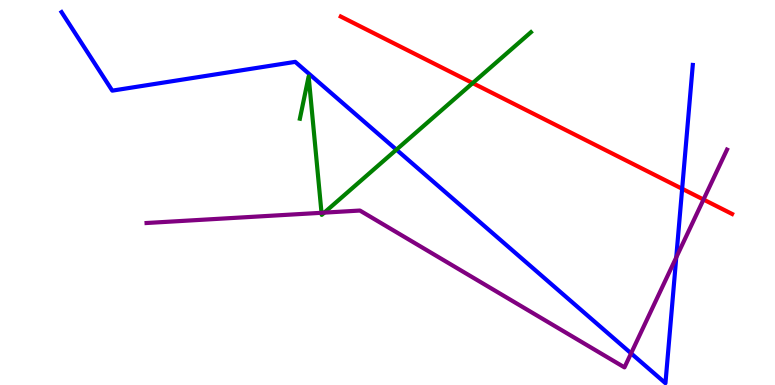[{'lines': ['blue', 'red'], 'intersections': [{'x': 8.8, 'y': 5.1}]}, {'lines': ['green', 'red'], 'intersections': [{'x': 6.1, 'y': 7.84}]}, {'lines': ['purple', 'red'], 'intersections': [{'x': 9.08, 'y': 4.82}]}, {'lines': ['blue', 'green'], 'intersections': [{'x': 5.11, 'y': 6.11}]}, {'lines': ['blue', 'purple'], 'intersections': [{'x': 8.14, 'y': 0.822}, {'x': 8.73, 'y': 3.31}]}, {'lines': ['green', 'purple'], 'intersections': [{'x': 4.15, 'y': 4.47}, {'x': 4.18, 'y': 4.48}]}]